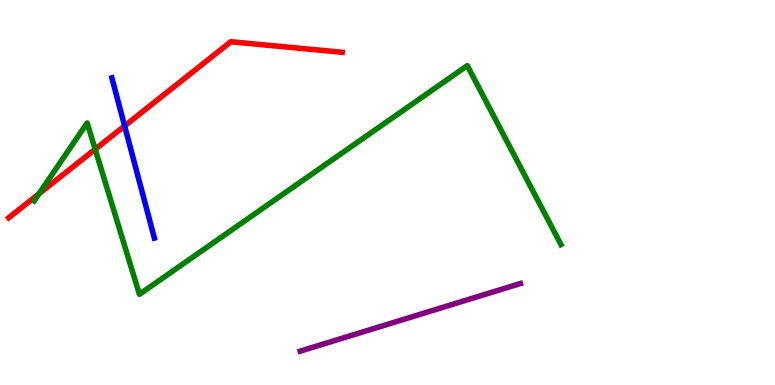[{'lines': ['blue', 'red'], 'intersections': [{'x': 1.61, 'y': 6.73}]}, {'lines': ['green', 'red'], 'intersections': [{'x': 0.503, 'y': 4.97}, {'x': 1.23, 'y': 6.12}]}, {'lines': ['purple', 'red'], 'intersections': []}, {'lines': ['blue', 'green'], 'intersections': []}, {'lines': ['blue', 'purple'], 'intersections': []}, {'lines': ['green', 'purple'], 'intersections': []}]